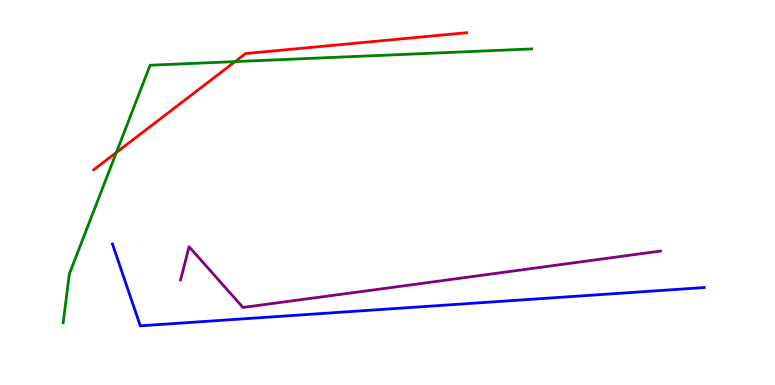[{'lines': ['blue', 'red'], 'intersections': []}, {'lines': ['green', 'red'], 'intersections': [{'x': 1.5, 'y': 6.04}, {'x': 3.03, 'y': 8.4}]}, {'lines': ['purple', 'red'], 'intersections': []}, {'lines': ['blue', 'green'], 'intersections': []}, {'lines': ['blue', 'purple'], 'intersections': []}, {'lines': ['green', 'purple'], 'intersections': []}]